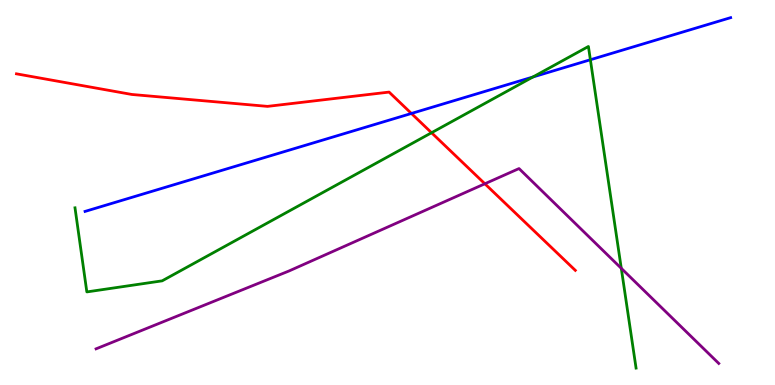[{'lines': ['blue', 'red'], 'intersections': [{'x': 5.31, 'y': 7.05}]}, {'lines': ['green', 'red'], 'intersections': [{'x': 5.57, 'y': 6.55}]}, {'lines': ['purple', 'red'], 'intersections': [{'x': 6.26, 'y': 5.23}]}, {'lines': ['blue', 'green'], 'intersections': [{'x': 6.88, 'y': 8.0}, {'x': 7.62, 'y': 8.45}]}, {'lines': ['blue', 'purple'], 'intersections': []}, {'lines': ['green', 'purple'], 'intersections': [{'x': 8.02, 'y': 3.03}]}]